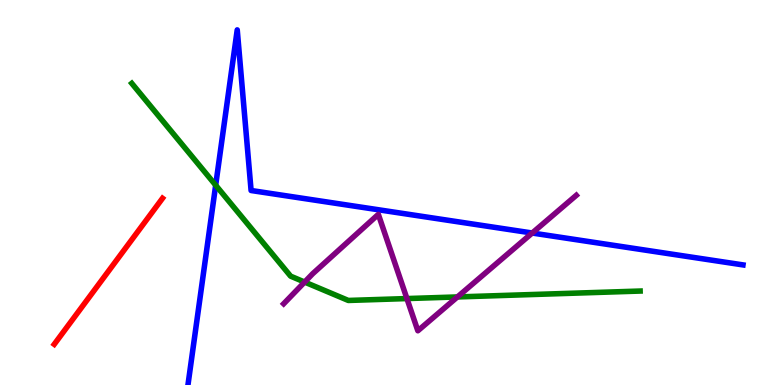[{'lines': ['blue', 'red'], 'intersections': []}, {'lines': ['green', 'red'], 'intersections': []}, {'lines': ['purple', 'red'], 'intersections': []}, {'lines': ['blue', 'green'], 'intersections': [{'x': 2.78, 'y': 5.19}]}, {'lines': ['blue', 'purple'], 'intersections': [{'x': 6.87, 'y': 3.95}]}, {'lines': ['green', 'purple'], 'intersections': [{'x': 3.93, 'y': 2.67}, {'x': 5.25, 'y': 2.25}, {'x': 5.9, 'y': 2.29}]}]